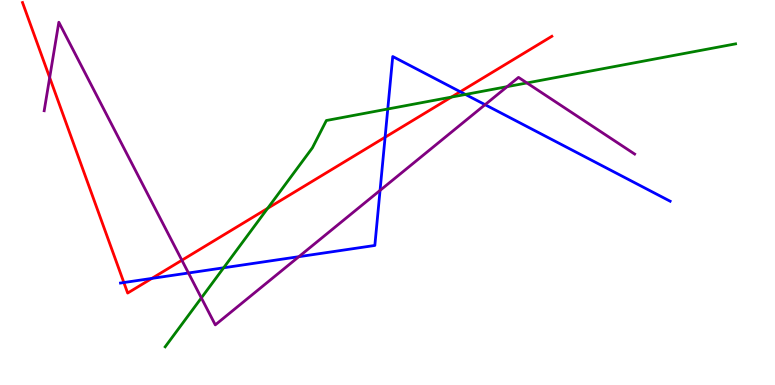[{'lines': ['blue', 'red'], 'intersections': [{'x': 1.6, 'y': 2.66}, {'x': 1.96, 'y': 2.77}, {'x': 4.97, 'y': 6.44}, {'x': 5.94, 'y': 7.62}]}, {'lines': ['green', 'red'], 'intersections': [{'x': 3.45, 'y': 4.59}, {'x': 5.82, 'y': 7.48}]}, {'lines': ['purple', 'red'], 'intersections': [{'x': 0.641, 'y': 7.98}, {'x': 2.35, 'y': 3.24}]}, {'lines': ['blue', 'green'], 'intersections': [{'x': 2.89, 'y': 3.04}, {'x': 5.0, 'y': 7.17}, {'x': 6.01, 'y': 7.55}]}, {'lines': ['blue', 'purple'], 'intersections': [{'x': 2.43, 'y': 2.91}, {'x': 3.86, 'y': 3.33}, {'x': 4.9, 'y': 5.05}, {'x': 6.26, 'y': 7.28}]}, {'lines': ['green', 'purple'], 'intersections': [{'x': 2.6, 'y': 2.26}, {'x': 6.54, 'y': 7.75}, {'x': 6.8, 'y': 7.85}]}]